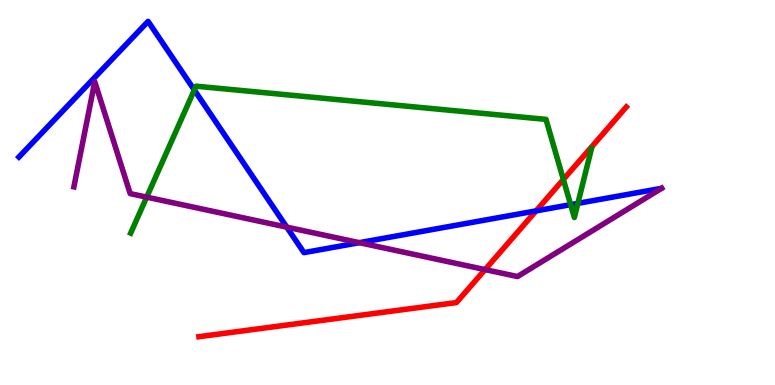[{'lines': ['blue', 'red'], 'intersections': [{'x': 6.92, 'y': 4.52}]}, {'lines': ['green', 'red'], 'intersections': [{'x': 7.27, 'y': 5.34}]}, {'lines': ['purple', 'red'], 'intersections': [{'x': 6.26, 'y': 3.0}]}, {'lines': ['blue', 'green'], 'intersections': [{'x': 2.51, 'y': 7.66}, {'x': 7.36, 'y': 4.68}, {'x': 7.46, 'y': 4.72}]}, {'lines': ['blue', 'purple'], 'intersections': [{'x': 3.7, 'y': 4.1}, {'x': 4.64, 'y': 3.7}]}, {'lines': ['green', 'purple'], 'intersections': [{'x': 1.89, 'y': 4.88}]}]